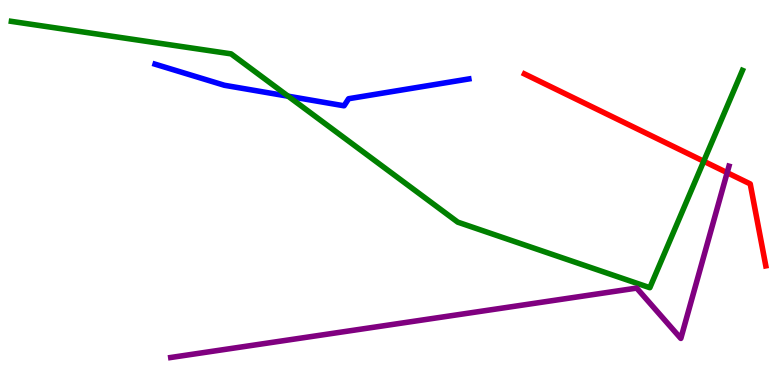[{'lines': ['blue', 'red'], 'intersections': []}, {'lines': ['green', 'red'], 'intersections': [{'x': 9.08, 'y': 5.81}]}, {'lines': ['purple', 'red'], 'intersections': [{'x': 9.38, 'y': 5.51}]}, {'lines': ['blue', 'green'], 'intersections': [{'x': 3.72, 'y': 7.5}]}, {'lines': ['blue', 'purple'], 'intersections': []}, {'lines': ['green', 'purple'], 'intersections': []}]